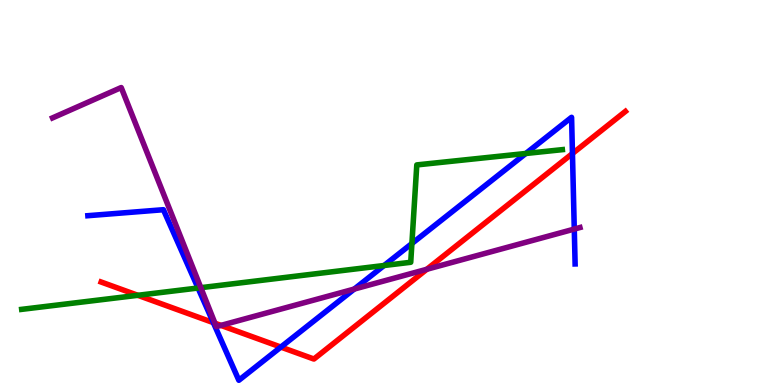[{'lines': ['blue', 'red'], 'intersections': [{'x': 2.75, 'y': 1.62}, {'x': 3.62, 'y': 0.985}, {'x': 7.39, 'y': 6.01}]}, {'lines': ['green', 'red'], 'intersections': [{'x': 1.78, 'y': 2.33}]}, {'lines': ['purple', 'red'], 'intersections': [{'x': 2.77, 'y': 1.6}, {'x': 2.85, 'y': 1.55}, {'x': 5.51, 'y': 3.01}]}, {'lines': ['blue', 'green'], 'intersections': [{'x': 2.56, 'y': 2.52}, {'x': 4.96, 'y': 3.1}, {'x': 5.31, 'y': 3.68}, {'x': 6.78, 'y': 6.01}]}, {'lines': ['blue', 'purple'], 'intersections': [{'x': 4.57, 'y': 2.49}, {'x': 7.41, 'y': 4.05}]}, {'lines': ['green', 'purple'], 'intersections': [{'x': 2.59, 'y': 2.53}]}]